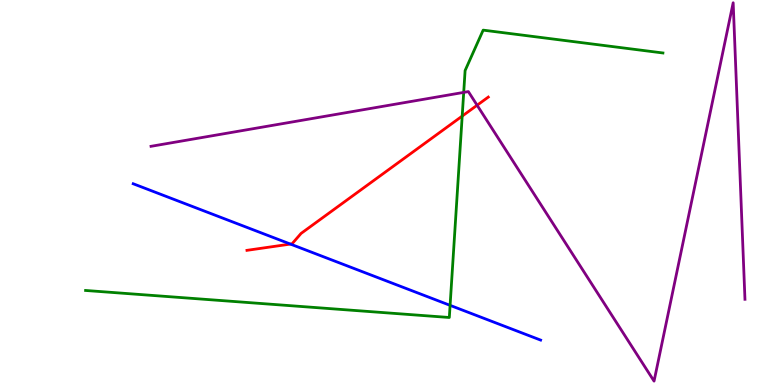[{'lines': ['blue', 'red'], 'intersections': [{'x': 3.75, 'y': 3.66}]}, {'lines': ['green', 'red'], 'intersections': [{'x': 5.96, 'y': 6.98}]}, {'lines': ['purple', 'red'], 'intersections': [{'x': 6.16, 'y': 7.27}]}, {'lines': ['blue', 'green'], 'intersections': [{'x': 5.81, 'y': 2.07}]}, {'lines': ['blue', 'purple'], 'intersections': []}, {'lines': ['green', 'purple'], 'intersections': [{'x': 5.98, 'y': 7.6}]}]